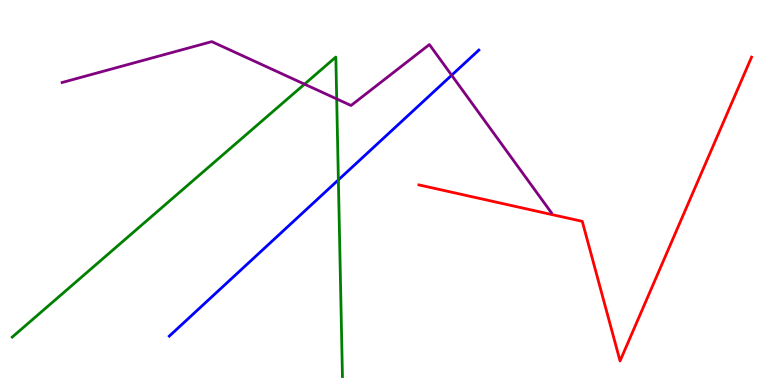[{'lines': ['blue', 'red'], 'intersections': []}, {'lines': ['green', 'red'], 'intersections': []}, {'lines': ['purple', 'red'], 'intersections': []}, {'lines': ['blue', 'green'], 'intersections': [{'x': 4.37, 'y': 5.33}]}, {'lines': ['blue', 'purple'], 'intersections': [{'x': 5.83, 'y': 8.05}]}, {'lines': ['green', 'purple'], 'intersections': [{'x': 3.93, 'y': 7.81}, {'x': 4.34, 'y': 7.43}]}]